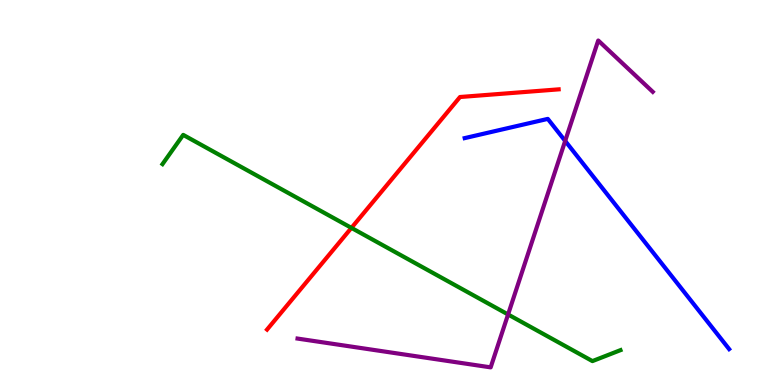[{'lines': ['blue', 'red'], 'intersections': []}, {'lines': ['green', 'red'], 'intersections': [{'x': 4.53, 'y': 4.08}]}, {'lines': ['purple', 'red'], 'intersections': []}, {'lines': ['blue', 'green'], 'intersections': []}, {'lines': ['blue', 'purple'], 'intersections': [{'x': 7.29, 'y': 6.34}]}, {'lines': ['green', 'purple'], 'intersections': [{'x': 6.56, 'y': 1.83}]}]